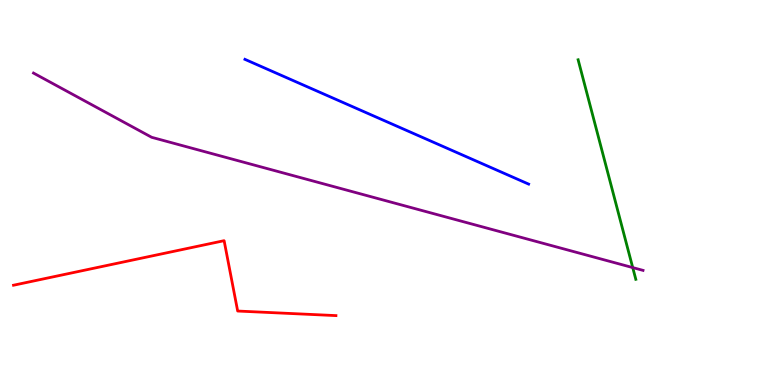[{'lines': ['blue', 'red'], 'intersections': []}, {'lines': ['green', 'red'], 'intersections': []}, {'lines': ['purple', 'red'], 'intersections': []}, {'lines': ['blue', 'green'], 'intersections': []}, {'lines': ['blue', 'purple'], 'intersections': []}, {'lines': ['green', 'purple'], 'intersections': [{'x': 8.16, 'y': 3.05}]}]